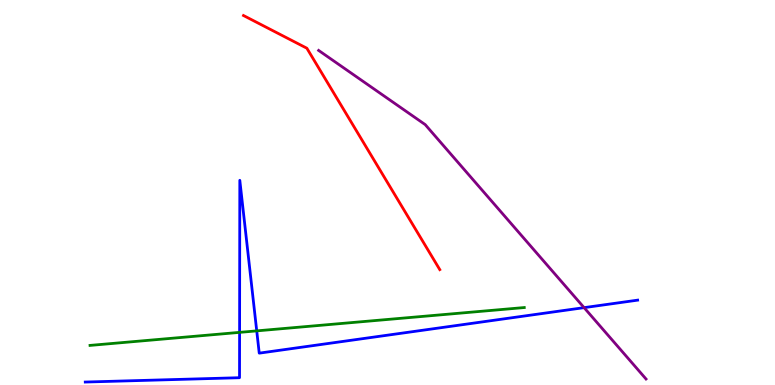[{'lines': ['blue', 'red'], 'intersections': []}, {'lines': ['green', 'red'], 'intersections': []}, {'lines': ['purple', 'red'], 'intersections': []}, {'lines': ['blue', 'green'], 'intersections': [{'x': 3.09, 'y': 1.37}, {'x': 3.31, 'y': 1.41}]}, {'lines': ['blue', 'purple'], 'intersections': [{'x': 7.54, 'y': 2.01}]}, {'lines': ['green', 'purple'], 'intersections': []}]